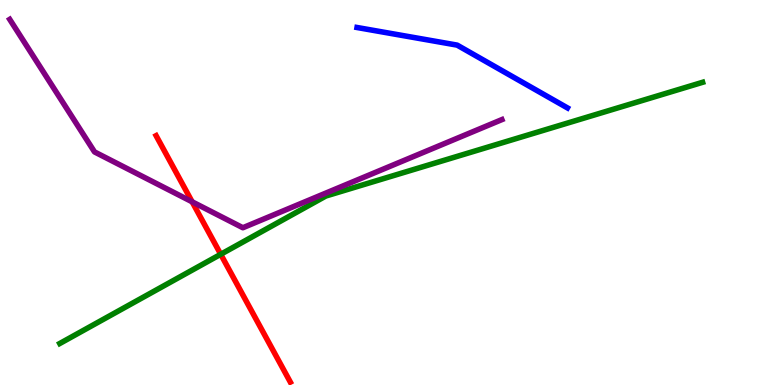[{'lines': ['blue', 'red'], 'intersections': []}, {'lines': ['green', 'red'], 'intersections': [{'x': 2.85, 'y': 3.39}]}, {'lines': ['purple', 'red'], 'intersections': [{'x': 2.48, 'y': 4.76}]}, {'lines': ['blue', 'green'], 'intersections': []}, {'lines': ['blue', 'purple'], 'intersections': []}, {'lines': ['green', 'purple'], 'intersections': []}]